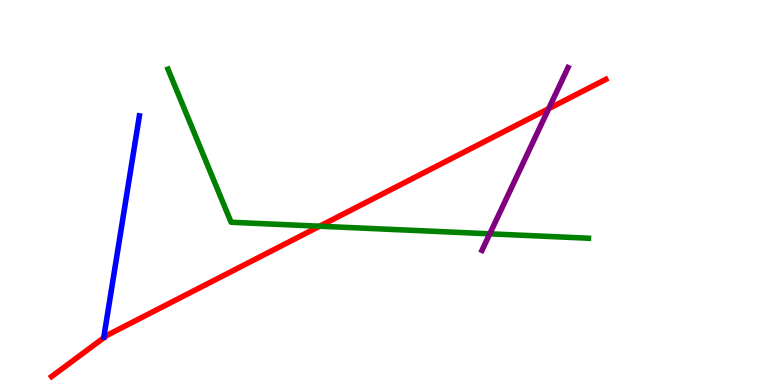[{'lines': ['blue', 'red'], 'intersections': []}, {'lines': ['green', 'red'], 'intersections': [{'x': 4.12, 'y': 4.12}]}, {'lines': ['purple', 'red'], 'intersections': [{'x': 7.08, 'y': 7.18}]}, {'lines': ['blue', 'green'], 'intersections': []}, {'lines': ['blue', 'purple'], 'intersections': []}, {'lines': ['green', 'purple'], 'intersections': [{'x': 6.32, 'y': 3.93}]}]